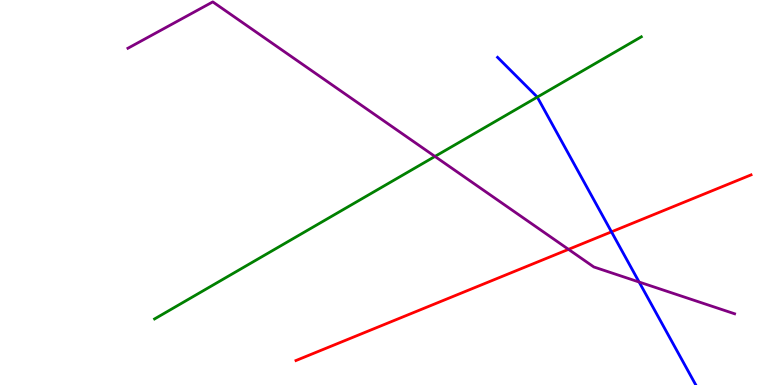[{'lines': ['blue', 'red'], 'intersections': [{'x': 7.89, 'y': 3.98}]}, {'lines': ['green', 'red'], 'intersections': []}, {'lines': ['purple', 'red'], 'intersections': [{'x': 7.34, 'y': 3.52}]}, {'lines': ['blue', 'green'], 'intersections': [{'x': 6.93, 'y': 7.48}]}, {'lines': ['blue', 'purple'], 'intersections': [{'x': 8.25, 'y': 2.67}]}, {'lines': ['green', 'purple'], 'intersections': [{'x': 5.61, 'y': 5.94}]}]